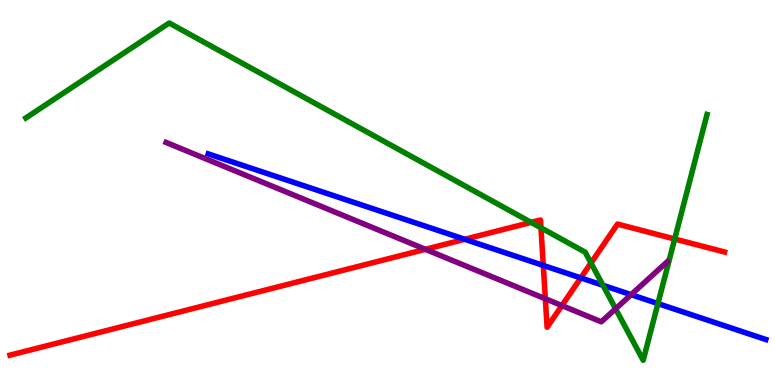[{'lines': ['blue', 'red'], 'intersections': [{'x': 6.0, 'y': 3.78}, {'x': 7.01, 'y': 3.11}, {'x': 7.49, 'y': 2.78}]}, {'lines': ['green', 'red'], 'intersections': [{'x': 6.85, 'y': 4.22}, {'x': 6.98, 'y': 4.08}, {'x': 7.63, 'y': 3.17}, {'x': 8.71, 'y': 3.79}]}, {'lines': ['purple', 'red'], 'intersections': [{'x': 5.49, 'y': 3.52}, {'x': 7.04, 'y': 2.24}, {'x': 7.25, 'y': 2.06}]}, {'lines': ['blue', 'green'], 'intersections': [{'x': 7.78, 'y': 2.59}, {'x': 8.49, 'y': 2.11}]}, {'lines': ['blue', 'purple'], 'intersections': [{'x': 8.14, 'y': 2.35}]}, {'lines': ['green', 'purple'], 'intersections': [{'x': 7.94, 'y': 1.98}]}]